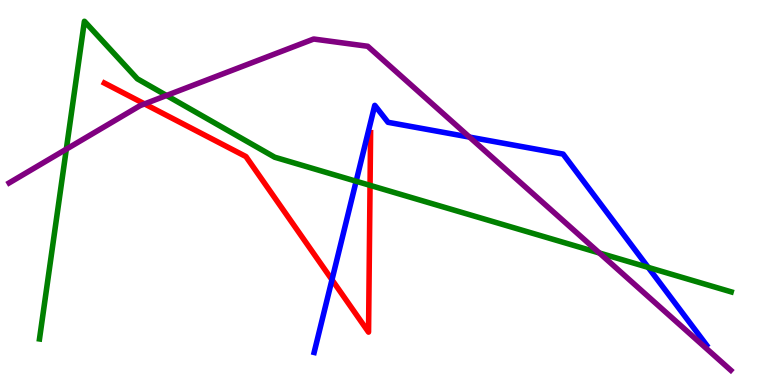[{'lines': ['blue', 'red'], 'intersections': [{'x': 4.28, 'y': 2.73}]}, {'lines': ['green', 'red'], 'intersections': [{'x': 4.77, 'y': 5.19}]}, {'lines': ['purple', 'red'], 'intersections': [{'x': 1.87, 'y': 7.3}]}, {'lines': ['blue', 'green'], 'intersections': [{'x': 4.6, 'y': 5.29}, {'x': 8.36, 'y': 3.05}]}, {'lines': ['blue', 'purple'], 'intersections': [{'x': 6.06, 'y': 6.44}]}, {'lines': ['green', 'purple'], 'intersections': [{'x': 0.856, 'y': 6.13}, {'x': 2.15, 'y': 7.52}, {'x': 7.73, 'y': 3.43}]}]